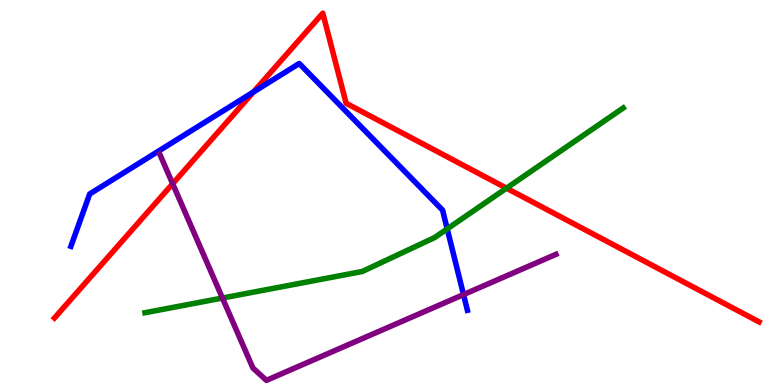[{'lines': ['blue', 'red'], 'intersections': [{'x': 3.27, 'y': 7.61}]}, {'lines': ['green', 'red'], 'intersections': [{'x': 6.54, 'y': 5.11}]}, {'lines': ['purple', 'red'], 'intersections': [{'x': 2.23, 'y': 5.23}]}, {'lines': ['blue', 'green'], 'intersections': [{'x': 5.77, 'y': 4.05}]}, {'lines': ['blue', 'purple'], 'intersections': [{'x': 5.98, 'y': 2.35}]}, {'lines': ['green', 'purple'], 'intersections': [{'x': 2.87, 'y': 2.26}]}]